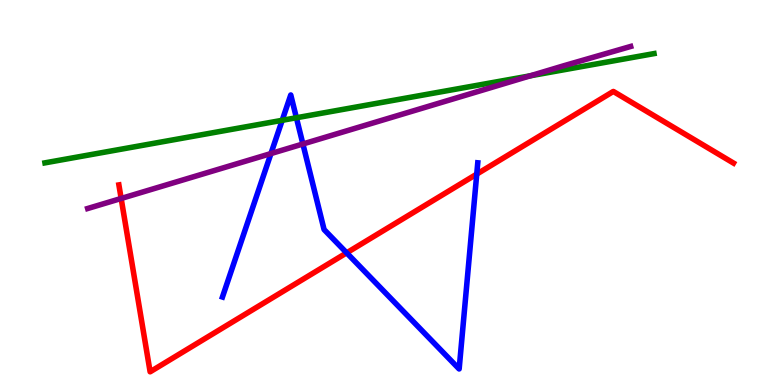[{'lines': ['blue', 'red'], 'intersections': [{'x': 4.47, 'y': 3.43}, {'x': 6.15, 'y': 5.48}]}, {'lines': ['green', 'red'], 'intersections': []}, {'lines': ['purple', 'red'], 'intersections': [{'x': 1.56, 'y': 4.84}]}, {'lines': ['blue', 'green'], 'intersections': [{'x': 3.64, 'y': 6.88}, {'x': 3.82, 'y': 6.94}]}, {'lines': ['blue', 'purple'], 'intersections': [{'x': 3.5, 'y': 6.01}, {'x': 3.91, 'y': 6.26}]}, {'lines': ['green', 'purple'], 'intersections': [{'x': 6.84, 'y': 8.03}]}]